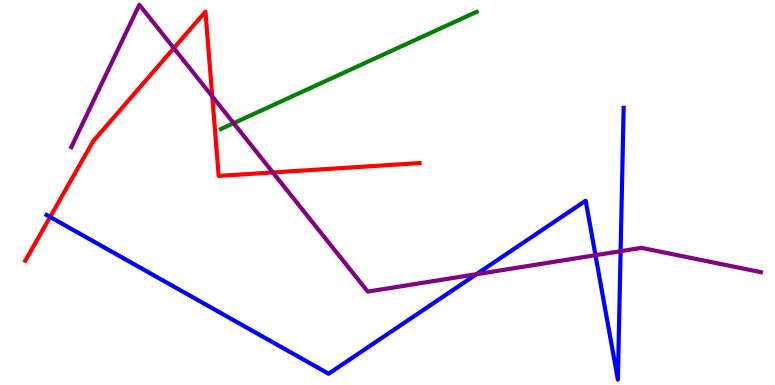[{'lines': ['blue', 'red'], 'intersections': [{'x': 0.647, 'y': 4.36}]}, {'lines': ['green', 'red'], 'intersections': []}, {'lines': ['purple', 'red'], 'intersections': [{'x': 2.24, 'y': 8.75}, {'x': 2.74, 'y': 7.5}, {'x': 3.52, 'y': 5.52}]}, {'lines': ['blue', 'green'], 'intersections': []}, {'lines': ['blue', 'purple'], 'intersections': [{'x': 6.15, 'y': 2.88}, {'x': 7.68, 'y': 3.37}, {'x': 8.01, 'y': 3.48}]}, {'lines': ['green', 'purple'], 'intersections': [{'x': 3.01, 'y': 6.8}]}]